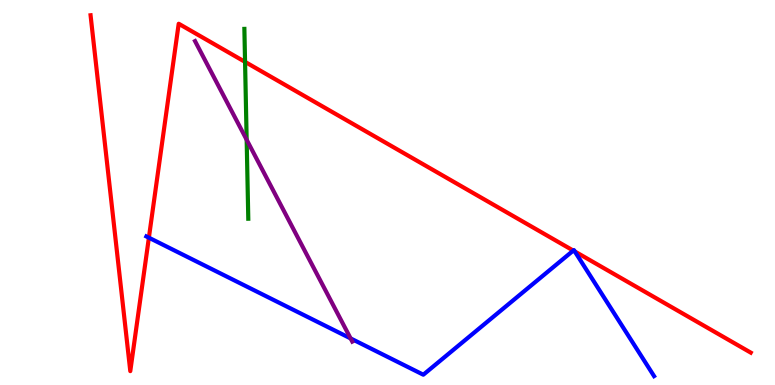[{'lines': ['blue', 'red'], 'intersections': [{'x': 1.92, 'y': 3.83}, {'x': 7.4, 'y': 3.49}, {'x': 7.42, 'y': 3.47}]}, {'lines': ['green', 'red'], 'intersections': [{'x': 3.16, 'y': 8.39}]}, {'lines': ['purple', 'red'], 'intersections': []}, {'lines': ['blue', 'green'], 'intersections': []}, {'lines': ['blue', 'purple'], 'intersections': [{'x': 4.52, 'y': 1.21}]}, {'lines': ['green', 'purple'], 'intersections': [{'x': 3.18, 'y': 6.37}]}]